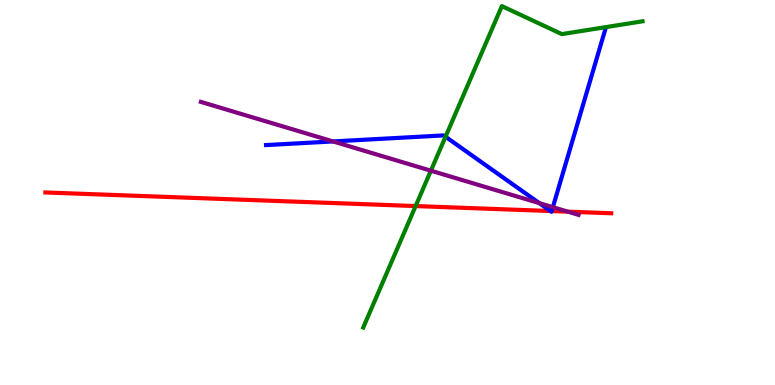[{'lines': ['blue', 'red'], 'intersections': [{'x': 7.1, 'y': 4.52}, {'x': 7.12, 'y': 4.52}]}, {'lines': ['green', 'red'], 'intersections': [{'x': 5.36, 'y': 4.65}]}, {'lines': ['purple', 'red'], 'intersections': [{'x': 7.33, 'y': 4.5}]}, {'lines': ['blue', 'green'], 'intersections': [{'x': 5.75, 'y': 6.45}]}, {'lines': ['blue', 'purple'], 'intersections': [{'x': 4.3, 'y': 6.33}, {'x': 6.96, 'y': 4.72}, {'x': 7.13, 'y': 4.62}]}, {'lines': ['green', 'purple'], 'intersections': [{'x': 5.56, 'y': 5.57}]}]